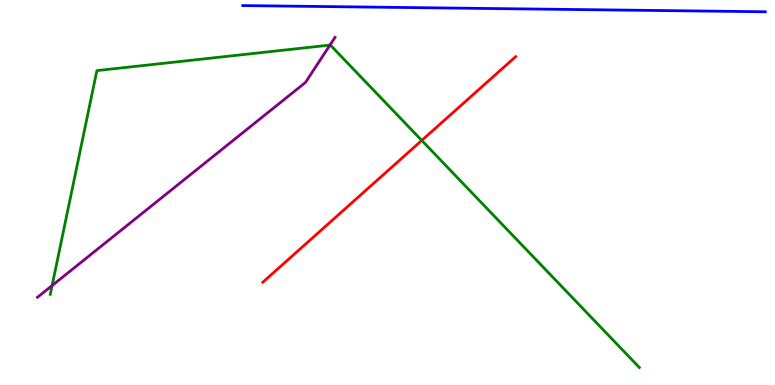[{'lines': ['blue', 'red'], 'intersections': []}, {'lines': ['green', 'red'], 'intersections': [{'x': 5.44, 'y': 6.35}]}, {'lines': ['purple', 'red'], 'intersections': []}, {'lines': ['blue', 'green'], 'intersections': []}, {'lines': ['blue', 'purple'], 'intersections': []}, {'lines': ['green', 'purple'], 'intersections': [{'x': 0.672, 'y': 2.58}, {'x': 4.26, 'y': 8.83}]}]